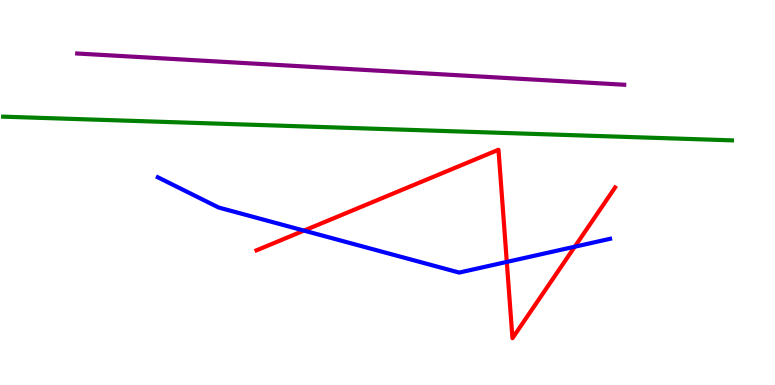[{'lines': ['blue', 'red'], 'intersections': [{'x': 3.92, 'y': 4.01}, {'x': 6.54, 'y': 3.2}, {'x': 7.42, 'y': 3.59}]}, {'lines': ['green', 'red'], 'intersections': []}, {'lines': ['purple', 'red'], 'intersections': []}, {'lines': ['blue', 'green'], 'intersections': []}, {'lines': ['blue', 'purple'], 'intersections': []}, {'lines': ['green', 'purple'], 'intersections': []}]